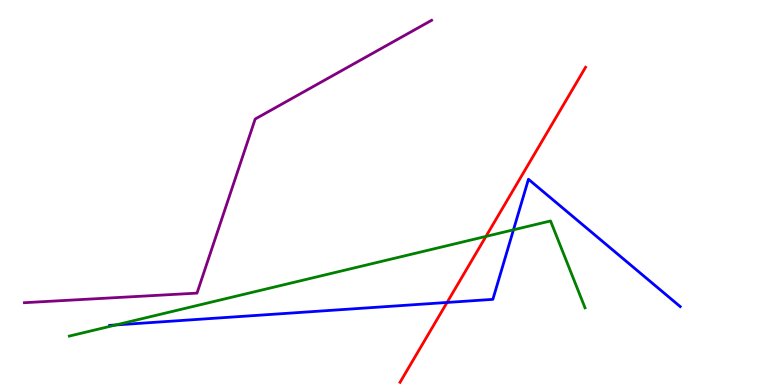[{'lines': ['blue', 'red'], 'intersections': [{'x': 5.77, 'y': 2.14}]}, {'lines': ['green', 'red'], 'intersections': [{'x': 6.27, 'y': 3.86}]}, {'lines': ['purple', 'red'], 'intersections': []}, {'lines': ['blue', 'green'], 'intersections': [{'x': 1.5, 'y': 1.56}, {'x': 6.63, 'y': 4.03}]}, {'lines': ['blue', 'purple'], 'intersections': []}, {'lines': ['green', 'purple'], 'intersections': []}]